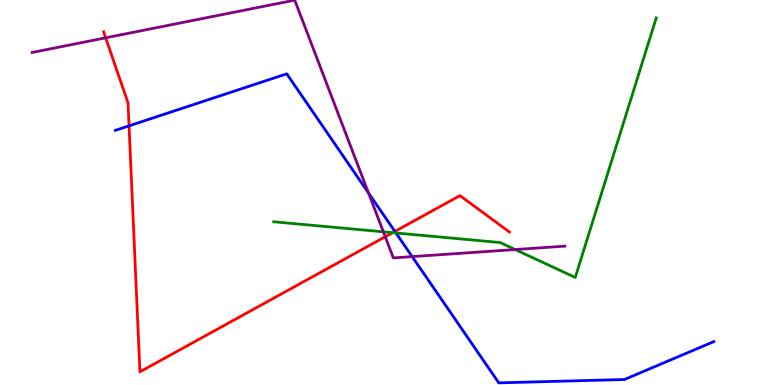[{'lines': ['blue', 'red'], 'intersections': [{'x': 1.67, 'y': 6.73}, {'x': 5.1, 'y': 3.99}]}, {'lines': ['green', 'red'], 'intersections': [{'x': 5.07, 'y': 3.96}]}, {'lines': ['purple', 'red'], 'intersections': [{'x': 1.36, 'y': 9.02}, {'x': 4.97, 'y': 3.85}]}, {'lines': ['blue', 'green'], 'intersections': [{'x': 5.11, 'y': 3.95}]}, {'lines': ['blue', 'purple'], 'intersections': [{'x': 4.75, 'y': 4.99}, {'x': 5.32, 'y': 3.33}]}, {'lines': ['green', 'purple'], 'intersections': [{'x': 4.95, 'y': 3.98}, {'x': 6.65, 'y': 3.52}]}]